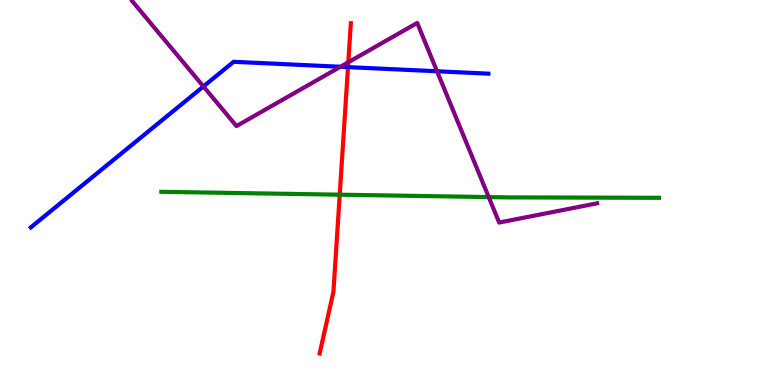[{'lines': ['blue', 'red'], 'intersections': [{'x': 4.49, 'y': 8.26}]}, {'lines': ['green', 'red'], 'intersections': [{'x': 4.38, 'y': 4.94}]}, {'lines': ['purple', 'red'], 'intersections': [{'x': 4.49, 'y': 8.38}]}, {'lines': ['blue', 'green'], 'intersections': []}, {'lines': ['blue', 'purple'], 'intersections': [{'x': 2.62, 'y': 7.75}, {'x': 4.39, 'y': 8.27}, {'x': 5.64, 'y': 8.15}]}, {'lines': ['green', 'purple'], 'intersections': [{'x': 6.31, 'y': 4.88}]}]